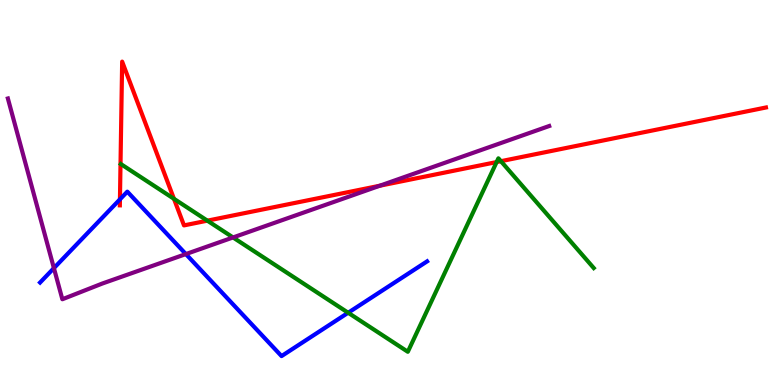[{'lines': ['blue', 'red'], 'intersections': [{'x': 1.55, 'y': 4.82}]}, {'lines': ['green', 'red'], 'intersections': [{'x': 2.24, 'y': 4.84}, {'x': 2.68, 'y': 4.27}, {'x': 6.41, 'y': 5.79}, {'x': 6.46, 'y': 5.81}]}, {'lines': ['purple', 'red'], 'intersections': [{'x': 4.9, 'y': 5.18}]}, {'lines': ['blue', 'green'], 'intersections': [{'x': 4.49, 'y': 1.88}]}, {'lines': ['blue', 'purple'], 'intersections': [{'x': 0.696, 'y': 3.04}, {'x': 2.4, 'y': 3.4}]}, {'lines': ['green', 'purple'], 'intersections': [{'x': 3.01, 'y': 3.83}]}]